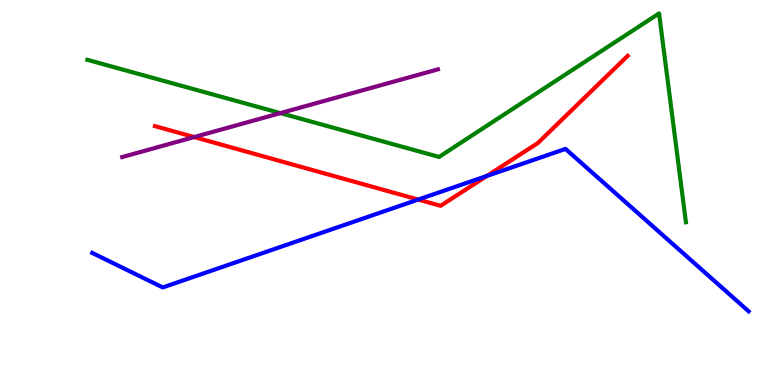[{'lines': ['blue', 'red'], 'intersections': [{'x': 5.4, 'y': 4.82}, {'x': 6.28, 'y': 5.43}]}, {'lines': ['green', 'red'], 'intersections': []}, {'lines': ['purple', 'red'], 'intersections': [{'x': 2.51, 'y': 6.44}]}, {'lines': ['blue', 'green'], 'intersections': []}, {'lines': ['blue', 'purple'], 'intersections': []}, {'lines': ['green', 'purple'], 'intersections': [{'x': 3.62, 'y': 7.06}]}]